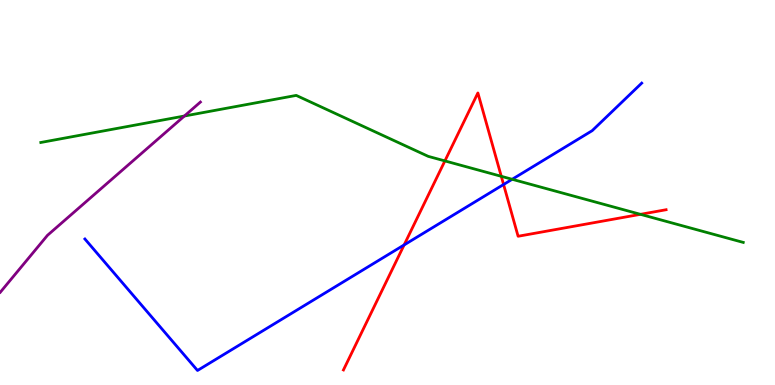[{'lines': ['blue', 'red'], 'intersections': [{'x': 5.21, 'y': 3.64}, {'x': 6.5, 'y': 5.21}]}, {'lines': ['green', 'red'], 'intersections': [{'x': 5.74, 'y': 5.82}, {'x': 6.47, 'y': 5.42}, {'x': 8.26, 'y': 4.43}]}, {'lines': ['purple', 'red'], 'intersections': []}, {'lines': ['blue', 'green'], 'intersections': [{'x': 6.61, 'y': 5.34}]}, {'lines': ['blue', 'purple'], 'intersections': []}, {'lines': ['green', 'purple'], 'intersections': [{'x': 2.38, 'y': 6.99}]}]